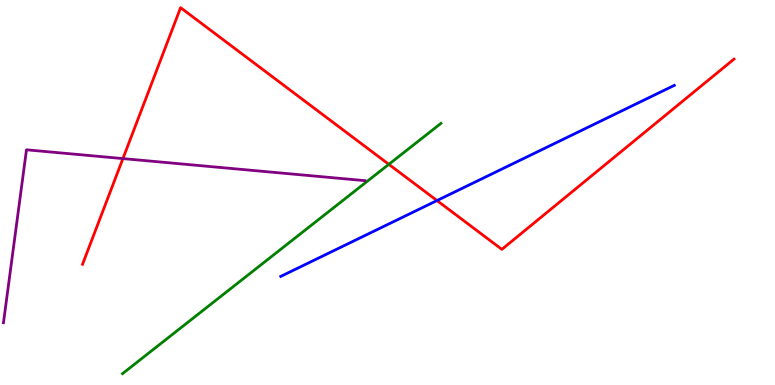[{'lines': ['blue', 'red'], 'intersections': [{'x': 5.64, 'y': 4.79}]}, {'lines': ['green', 'red'], 'intersections': [{'x': 5.02, 'y': 5.73}]}, {'lines': ['purple', 'red'], 'intersections': [{'x': 1.59, 'y': 5.88}]}, {'lines': ['blue', 'green'], 'intersections': []}, {'lines': ['blue', 'purple'], 'intersections': []}, {'lines': ['green', 'purple'], 'intersections': []}]